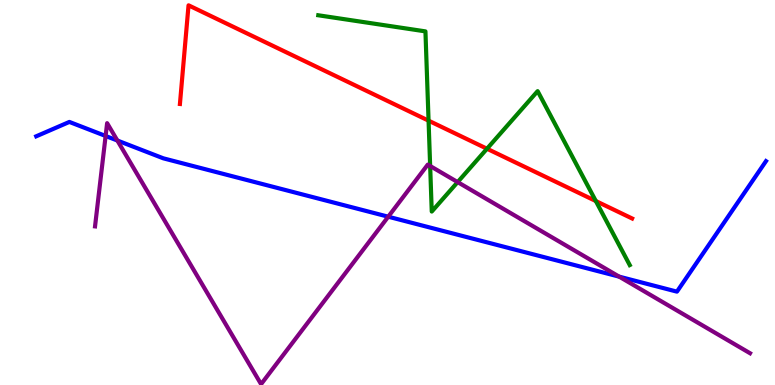[{'lines': ['blue', 'red'], 'intersections': []}, {'lines': ['green', 'red'], 'intersections': [{'x': 5.53, 'y': 6.87}, {'x': 6.28, 'y': 6.14}, {'x': 7.69, 'y': 4.78}]}, {'lines': ['purple', 'red'], 'intersections': []}, {'lines': ['blue', 'green'], 'intersections': []}, {'lines': ['blue', 'purple'], 'intersections': [{'x': 1.36, 'y': 6.47}, {'x': 1.51, 'y': 6.35}, {'x': 5.01, 'y': 4.37}, {'x': 7.99, 'y': 2.81}]}, {'lines': ['green', 'purple'], 'intersections': [{'x': 5.55, 'y': 5.69}, {'x': 5.91, 'y': 5.27}]}]